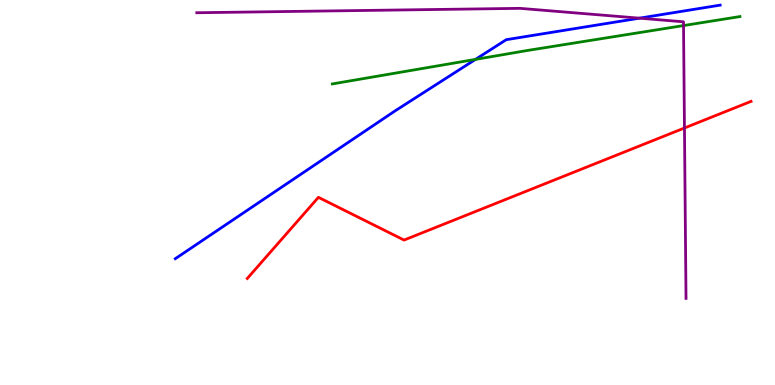[{'lines': ['blue', 'red'], 'intersections': []}, {'lines': ['green', 'red'], 'intersections': []}, {'lines': ['purple', 'red'], 'intersections': [{'x': 8.83, 'y': 6.68}]}, {'lines': ['blue', 'green'], 'intersections': [{'x': 6.14, 'y': 8.46}]}, {'lines': ['blue', 'purple'], 'intersections': [{'x': 8.25, 'y': 9.53}]}, {'lines': ['green', 'purple'], 'intersections': [{'x': 8.82, 'y': 9.34}]}]